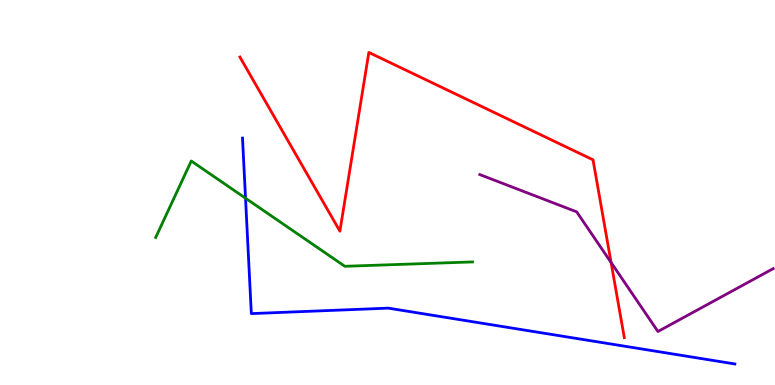[{'lines': ['blue', 'red'], 'intersections': []}, {'lines': ['green', 'red'], 'intersections': []}, {'lines': ['purple', 'red'], 'intersections': [{'x': 7.88, 'y': 3.18}]}, {'lines': ['blue', 'green'], 'intersections': [{'x': 3.17, 'y': 4.85}]}, {'lines': ['blue', 'purple'], 'intersections': []}, {'lines': ['green', 'purple'], 'intersections': []}]